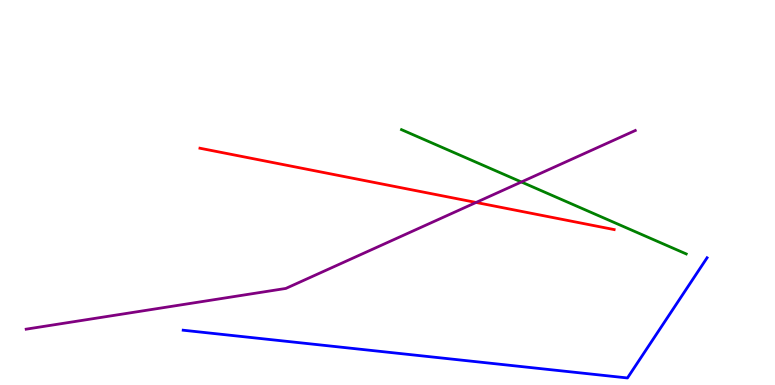[{'lines': ['blue', 'red'], 'intersections': []}, {'lines': ['green', 'red'], 'intersections': []}, {'lines': ['purple', 'red'], 'intersections': [{'x': 6.14, 'y': 4.74}]}, {'lines': ['blue', 'green'], 'intersections': []}, {'lines': ['blue', 'purple'], 'intersections': []}, {'lines': ['green', 'purple'], 'intersections': [{'x': 6.73, 'y': 5.27}]}]